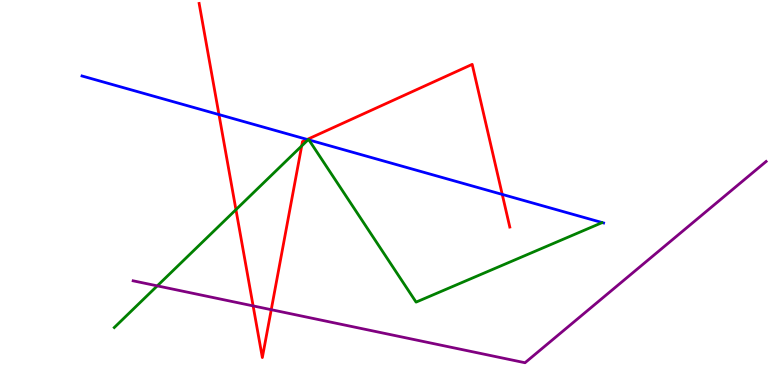[{'lines': ['blue', 'red'], 'intersections': [{'x': 2.83, 'y': 7.02}, {'x': 3.96, 'y': 6.38}, {'x': 6.48, 'y': 4.95}]}, {'lines': ['green', 'red'], 'intersections': [{'x': 3.04, 'y': 4.55}, {'x': 3.89, 'y': 6.21}]}, {'lines': ['purple', 'red'], 'intersections': [{'x': 3.27, 'y': 2.05}, {'x': 3.5, 'y': 1.96}]}, {'lines': ['blue', 'green'], 'intersections': [{'x': 3.98, 'y': 6.37}, {'x': 3.99, 'y': 6.37}]}, {'lines': ['blue', 'purple'], 'intersections': []}, {'lines': ['green', 'purple'], 'intersections': [{'x': 2.03, 'y': 2.57}]}]